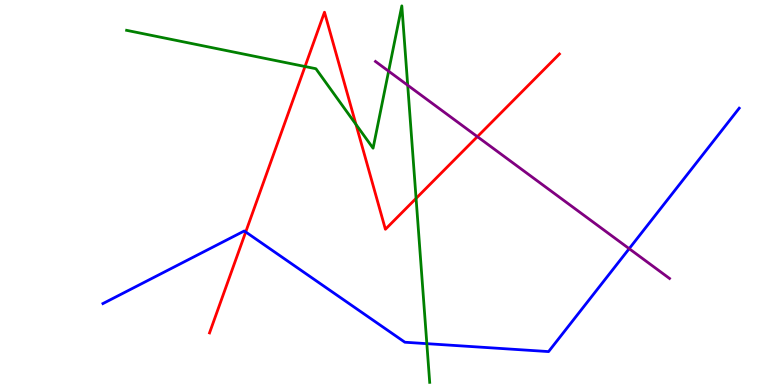[{'lines': ['blue', 'red'], 'intersections': [{'x': 3.17, 'y': 3.97}]}, {'lines': ['green', 'red'], 'intersections': [{'x': 3.94, 'y': 8.27}, {'x': 4.59, 'y': 6.77}, {'x': 5.37, 'y': 4.85}]}, {'lines': ['purple', 'red'], 'intersections': [{'x': 6.16, 'y': 6.45}]}, {'lines': ['blue', 'green'], 'intersections': [{'x': 5.51, 'y': 1.07}]}, {'lines': ['blue', 'purple'], 'intersections': [{'x': 8.12, 'y': 3.54}]}, {'lines': ['green', 'purple'], 'intersections': [{'x': 5.01, 'y': 8.15}, {'x': 5.26, 'y': 7.79}]}]